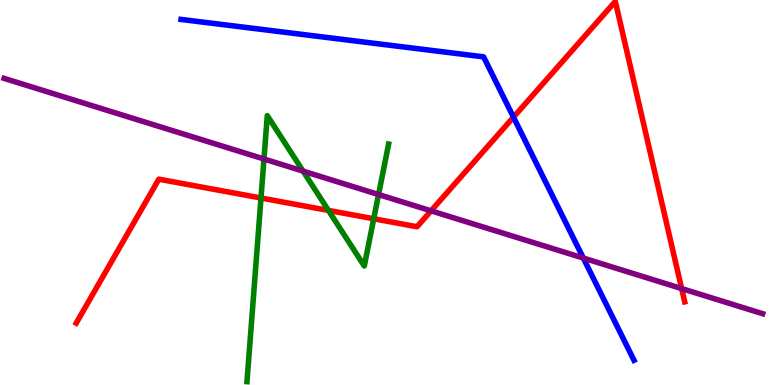[{'lines': ['blue', 'red'], 'intersections': [{'x': 6.63, 'y': 6.96}]}, {'lines': ['green', 'red'], 'intersections': [{'x': 3.37, 'y': 4.86}, {'x': 4.24, 'y': 4.53}, {'x': 4.82, 'y': 4.32}]}, {'lines': ['purple', 'red'], 'intersections': [{'x': 5.56, 'y': 4.52}, {'x': 8.8, 'y': 2.5}]}, {'lines': ['blue', 'green'], 'intersections': []}, {'lines': ['blue', 'purple'], 'intersections': [{'x': 7.53, 'y': 3.3}]}, {'lines': ['green', 'purple'], 'intersections': [{'x': 3.41, 'y': 5.87}, {'x': 3.91, 'y': 5.56}, {'x': 4.88, 'y': 4.95}]}]